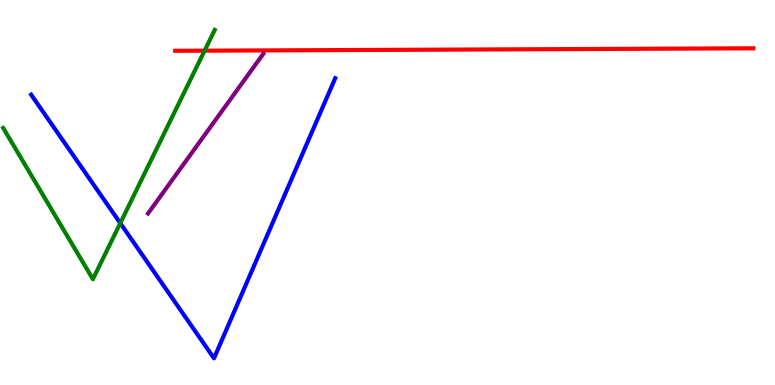[{'lines': ['blue', 'red'], 'intersections': []}, {'lines': ['green', 'red'], 'intersections': [{'x': 2.64, 'y': 8.68}]}, {'lines': ['purple', 'red'], 'intersections': []}, {'lines': ['blue', 'green'], 'intersections': [{'x': 1.55, 'y': 4.2}]}, {'lines': ['blue', 'purple'], 'intersections': []}, {'lines': ['green', 'purple'], 'intersections': []}]